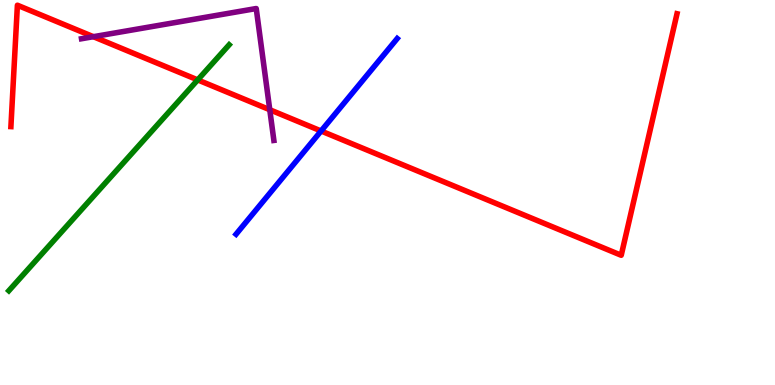[{'lines': ['blue', 'red'], 'intersections': [{'x': 4.14, 'y': 6.6}]}, {'lines': ['green', 'red'], 'intersections': [{'x': 2.55, 'y': 7.92}]}, {'lines': ['purple', 'red'], 'intersections': [{'x': 1.2, 'y': 9.05}, {'x': 3.48, 'y': 7.15}]}, {'lines': ['blue', 'green'], 'intersections': []}, {'lines': ['blue', 'purple'], 'intersections': []}, {'lines': ['green', 'purple'], 'intersections': []}]